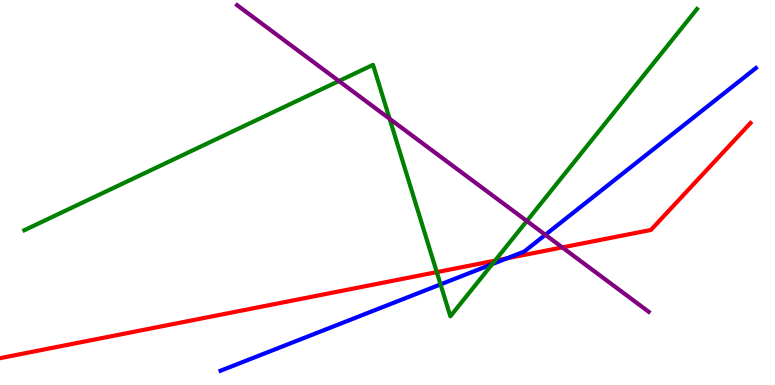[{'lines': ['blue', 'red'], 'intersections': [{'x': 6.54, 'y': 3.29}]}, {'lines': ['green', 'red'], 'intersections': [{'x': 5.64, 'y': 2.93}, {'x': 6.39, 'y': 3.23}]}, {'lines': ['purple', 'red'], 'intersections': [{'x': 7.26, 'y': 3.57}]}, {'lines': ['blue', 'green'], 'intersections': [{'x': 5.68, 'y': 2.61}, {'x': 6.35, 'y': 3.14}]}, {'lines': ['blue', 'purple'], 'intersections': [{'x': 7.04, 'y': 3.9}]}, {'lines': ['green', 'purple'], 'intersections': [{'x': 4.37, 'y': 7.9}, {'x': 5.03, 'y': 6.91}, {'x': 6.8, 'y': 4.26}]}]